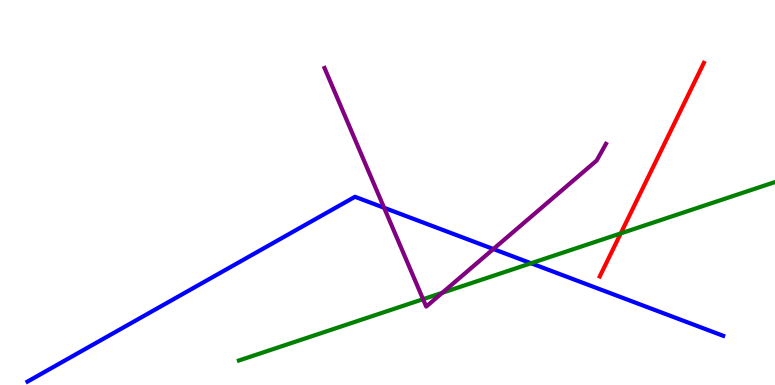[{'lines': ['blue', 'red'], 'intersections': []}, {'lines': ['green', 'red'], 'intersections': [{'x': 8.01, 'y': 3.94}]}, {'lines': ['purple', 'red'], 'intersections': []}, {'lines': ['blue', 'green'], 'intersections': [{'x': 6.85, 'y': 3.16}]}, {'lines': ['blue', 'purple'], 'intersections': [{'x': 4.96, 'y': 4.6}, {'x': 6.37, 'y': 3.53}]}, {'lines': ['green', 'purple'], 'intersections': [{'x': 5.46, 'y': 2.23}, {'x': 5.71, 'y': 2.39}]}]